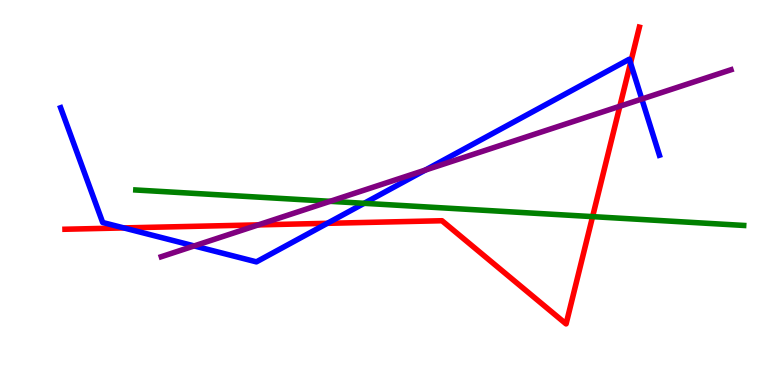[{'lines': ['blue', 'red'], 'intersections': [{'x': 1.6, 'y': 4.08}, {'x': 4.22, 'y': 4.2}, {'x': 8.14, 'y': 8.36}]}, {'lines': ['green', 'red'], 'intersections': [{'x': 7.65, 'y': 4.37}]}, {'lines': ['purple', 'red'], 'intersections': [{'x': 3.33, 'y': 4.16}, {'x': 8.0, 'y': 7.24}]}, {'lines': ['blue', 'green'], 'intersections': [{'x': 4.7, 'y': 4.72}]}, {'lines': ['blue', 'purple'], 'intersections': [{'x': 2.51, 'y': 3.61}, {'x': 5.49, 'y': 5.58}, {'x': 8.28, 'y': 7.43}]}, {'lines': ['green', 'purple'], 'intersections': [{'x': 4.26, 'y': 4.77}]}]